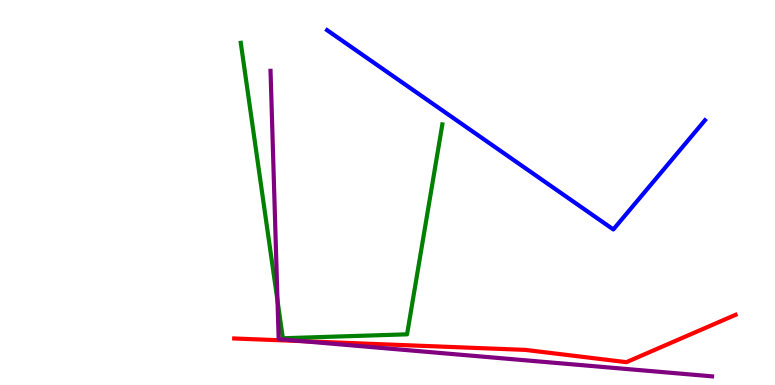[{'lines': ['blue', 'red'], 'intersections': []}, {'lines': ['green', 'red'], 'intersections': []}, {'lines': ['purple', 'red'], 'intersections': [{'x': 3.9, 'y': 1.14}]}, {'lines': ['blue', 'green'], 'intersections': []}, {'lines': ['blue', 'purple'], 'intersections': []}, {'lines': ['green', 'purple'], 'intersections': [{'x': 3.58, 'y': 2.19}]}]